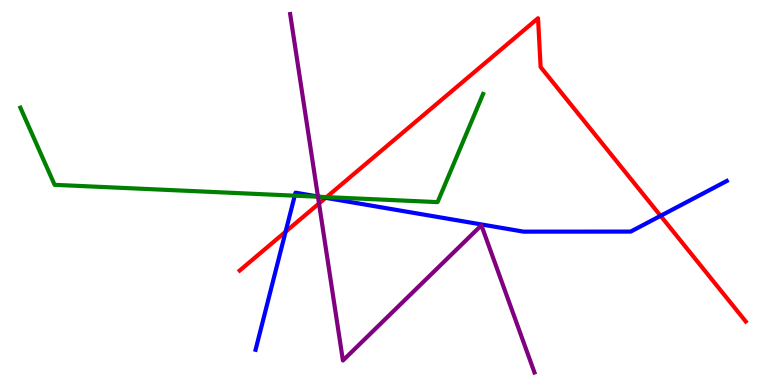[{'lines': ['blue', 'red'], 'intersections': [{'x': 3.68, 'y': 3.98}, {'x': 4.2, 'y': 4.86}, {'x': 8.52, 'y': 4.39}]}, {'lines': ['green', 'red'], 'intersections': [{'x': 4.21, 'y': 4.88}]}, {'lines': ['purple', 'red'], 'intersections': [{'x': 4.12, 'y': 4.71}]}, {'lines': ['blue', 'green'], 'intersections': [{'x': 3.8, 'y': 4.92}, {'x': 4.12, 'y': 4.89}]}, {'lines': ['blue', 'purple'], 'intersections': [{'x': 4.1, 'y': 4.9}]}, {'lines': ['green', 'purple'], 'intersections': [{'x': 4.1, 'y': 4.89}]}]